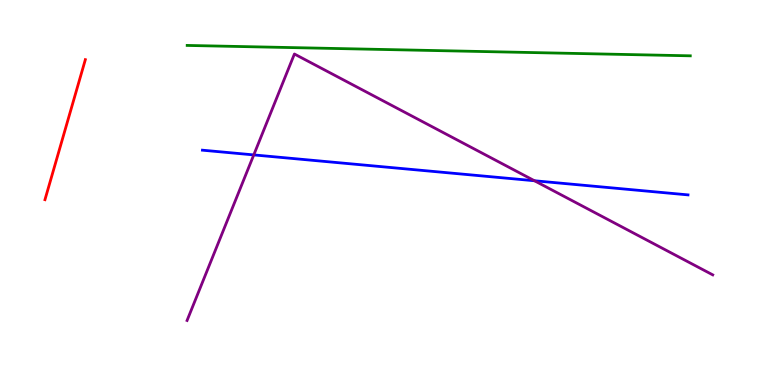[{'lines': ['blue', 'red'], 'intersections': []}, {'lines': ['green', 'red'], 'intersections': []}, {'lines': ['purple', 'red'], 'intersections': []}, {'lines': ['blue', 'green'], 'intersections': []}, {'lines': ['blue', 'purple'], 'intersections': [{'x': 3.27, 'y': 5.98}, {'x': 6.9, 'y': 5.31}]}, {'lines': ['green', 'purple'], 'intersections': []}]